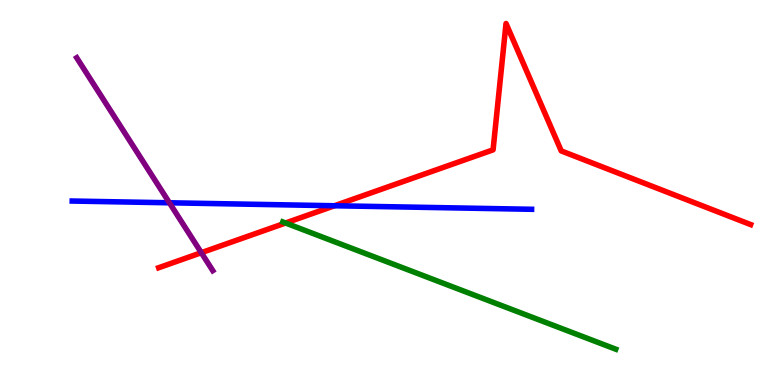[{'lines': ['blue', 'red'], 'intersections': [{'x': 4.32, 'y': 4.66}]}, {'lines': ['green', 'red'], 'intersections': [{'x': 3.68, 'y': 4.21}]}, {'lines': ['purple', 'red'], 'intersections': [{'x': 2.6, 'y': 3.44}]}, {'lines': ['blue', 'green'], 'intersections': []}, {'lines': ['blue', 'purple'], 'intersections': [{'x': 2.19, 'y': 4.73}]}, {'lines': ['green', 'purple'], 'intersections': []}]